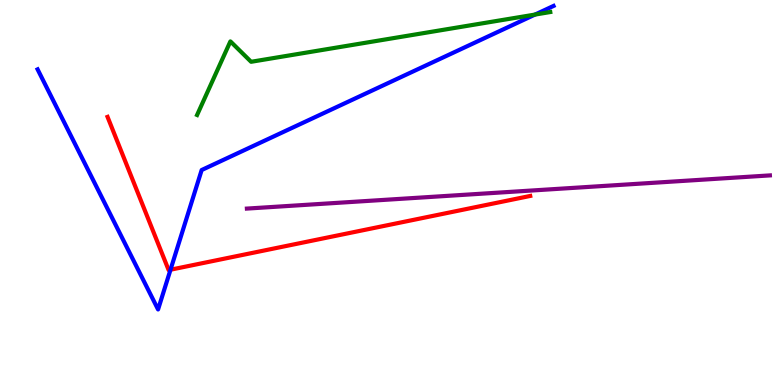[{'lines': ['blue', 'red'], 'intersections': [{'x': 2.2, 'y': 2.99}]}, {'lines': ['green', 'red'], 'intersections': []}, {'lines': ['purple', 'red'], 'intersections': []}, {'lines': ['blue', 'green'], 'intersections': [{'x': 6.9, 'y': 9.62}]}, {'lines': ['blue', 'purple'], 'intersections': []}, {'lines': ['green', 'purple'], 'intersections': []}]